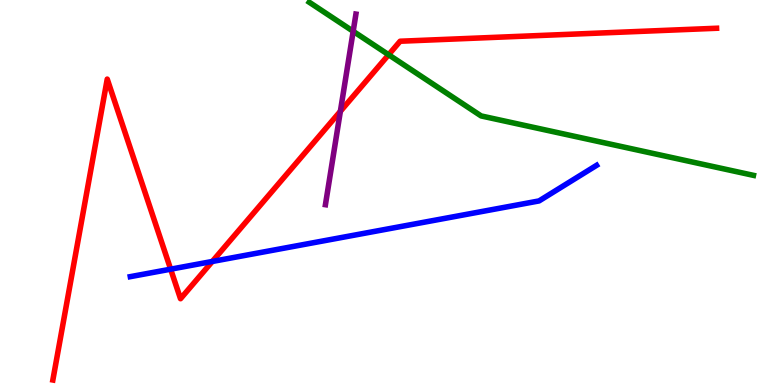[{'lines': ['blue', 'red'], 'intersections': [{'x': 2.2, 'y': 3.01}, {'x': 2.74, 'y': 3.21}]}, {'lines': ['green', 'red'], 'intersections': [{'x': 5.01, 'y': 8.58}]}, {'lines': ['purple', 'red'], 'intersections': [{'x': 4.39, 'y': 7.11}]}, {'lines': ['blue', 'green'], 'intersections': []}, {'lines': ['blue', 'purple'], 'intersections': []}, {'lines': ['green', 'purple'], 'intersections': [{'x': 4.56, 'y': 9.19}]}]